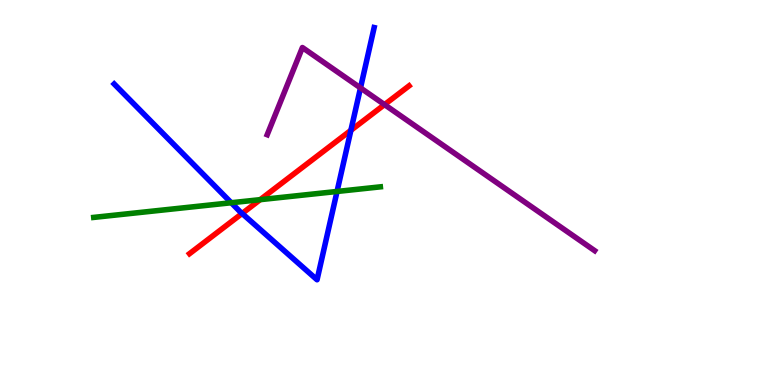[{'lines': ['blue', 'red'], 'intersections': [{'x': 3.12, 'y': 4.46}, {'x': 4.53, 'y': 6.62}]}, {'lines': ['green', 'red'], 'intersections': [{'x': 3.36, 'y': 4.81}]}, {'lines': ['purple', 'red'], 'intersections': [{'x': 4.96, 'y': 7.28}]}, {'lines': ['blue', 'green'], 'intersections': [{'x': 2.98, 'y': 4.73}, {'x': 4.35, 'y': 5.03}]}, {'lines': ['blue', 'purple'], 'intersections': [{'x': 4.65, 'y': 7.72}]}, {'lines': ['green', 'purple'], 'intersections': []}]